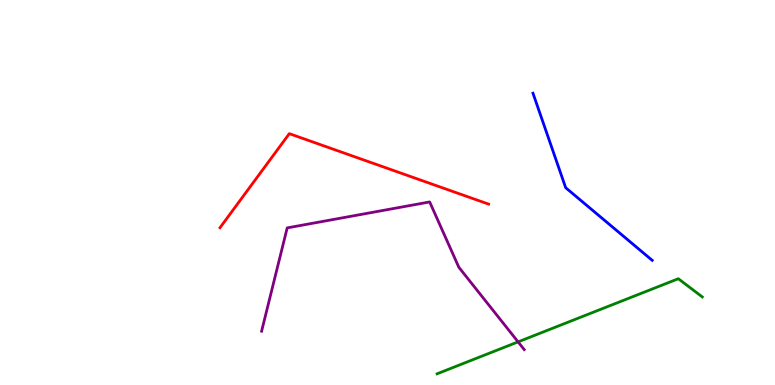[{'lines': ['blue', 'red'], 'intersections': []}, {'lines': ['green', 'red'], 'intersections': []}, {'lines': ['purple', 'red'], 'intersections': []}, {'lines': ['blue', 'green'], 'intersections': []}, {'lines': ['blue', 'purple'], 'intersections': []}, {'lines': ['green', 'purple'], 'intersections': [{'x': 6.69, 'y': 1.12}]}]